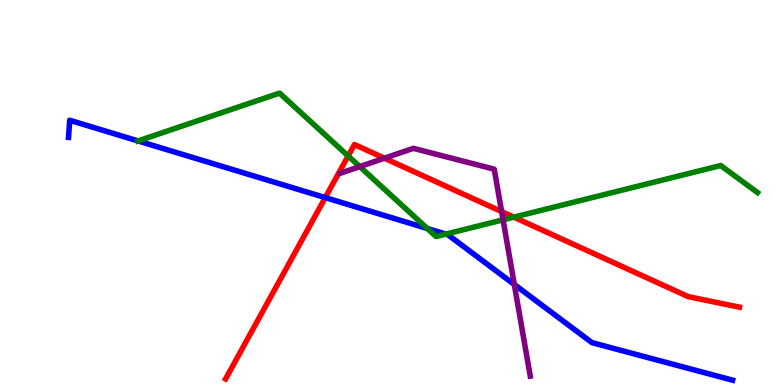[{'lines': ['blue', 'red'], 'intersections': [{'x': 4.2, 'y': 4.87}]}, {'lines': ['green', 'red'], 'intersections': [{'x': 4.49, 'y': 5.95}, {'x': 6.63, 'y': 4.36}]}, {'lines': ['purple', 'red'], 'intersections': [{'x': 4.96, 'y': 5.89}, {'x': 6.47, 'y': 4.5}]}, {'lines': ['blue', 'green'], 'intersections': [{'x': 1.78, 'y': 6.34}, {'x': 5.51, 'y': 4.07}, {'x': 5.75, 'y': 3.92}]}, {'lines': ['blue', 'purple'], 'intersections': [{'x': 6.64, 'y': 2.61}]}, {'lines': ['green', 'purple'], 'intersections': [{'x': 4.64, 'y': 5.67}, {'x': 6.49, 'y': 4.29}]}]